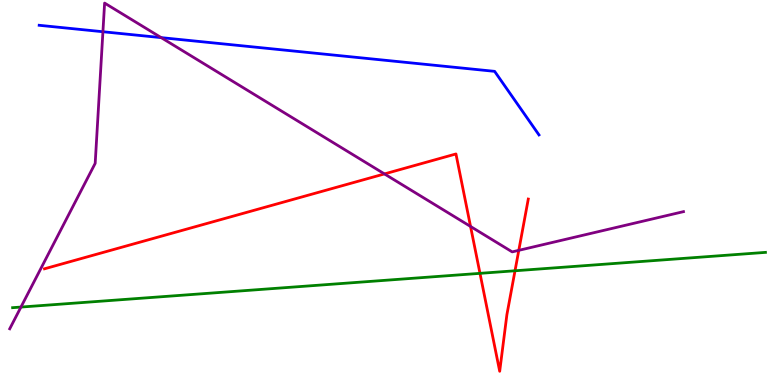[{'lines': ['blue', 'red'], 'intersections': []}, {'lines': ['green', 'red'], 'intersections': [{'x': 6.19, 'y': 2.9}, {'x': 6.65, 'y': 2.97}]}, {'lines': ['purple', 'red'], 'intersections': [{'x': 4.96, 'y': 5.48}, {'x': 6.07, 'y': 4.12}, {'x': 6.69, 'y': 3.5}]}, {'lines': ['blue', 'green'], 'intersections': []}, {'lines': ['blue', 'purple'], 'intersections': [{'x': 1.33, 'y': 9.18}, {'x': 2.08, 'y': 9.02}]}, {'lines': ['green', 'purple'], 'intersections': [{'x': 0.27, 'y': 2.02}]}]